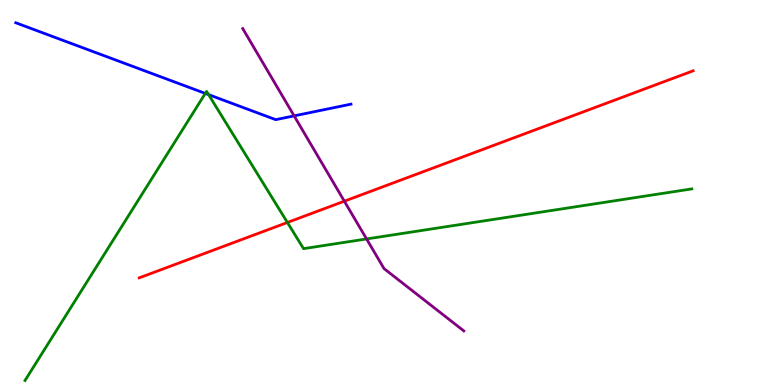[{'lines': ['blue', 'red'], 'intersections': []}, {'lines': ['green', 'red'], 'intersections': [{'x': 3.71, 'y': 4.22}]}, {'lines': ['purple', 'red'], 'intersections': [{'x': 4.44, 'y': 4.77}]}, {'lines': ['blue', 'green'], 'intersections': [{'x': 2.65, 'y': 7.57}, {'x': 2.69, 'y': 7.54}]}, {'lines': ['blue', 'purple'], 'intersections': [{'x': 3.8, 'y': 6.99}]}, {'lines': ['green', 'purple'], 'intersections': [{'x': 4.73, 'y': 3.79}]}]